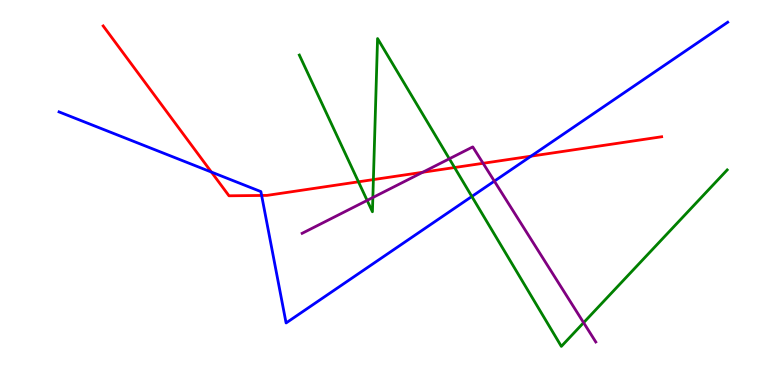[{'lines': ['blue', 'red'], 'intersections': [{'x': 2.73, 'y': 5.53}, {'x': 3.38, 'y': 4.92}, {'x': 6.85, 'y': 5.94}]}, {'lines': ['green', 'red'], 'intersections': [{'x': 4.63, 'y': 5.28}, {'x': 4.82, 'y': 5.34}, {'x': 5.87, 'y': 5.65}]}, {'lines': ['purple', 'red'], 'intersections': [{'x': 5.45, 'y': 5.53}, {'x': 6.23, 'y': 5.76}]}, {'lines': ['blue', 'green'], 'intersections': [{'x': 6.09, 'y': 4.9}]}, {'lines': ['blue', 'purple'], 'intersections': [{'x': 6.38, 'y': 5.3}]}, {'lines': ['green', 'purple'], 'intersections': [{'x': 4.74, 'y': 4.79}, {'x': 4.81, 'y': 4.87}, {'x': 5.8, 'y': 5.88}, {'x': 7.53, 'y': 1.62}]}]